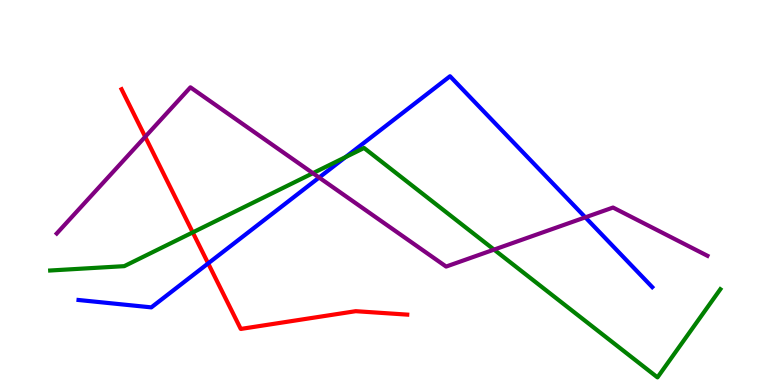[{'lines': ['blue', 'red'], 'intersections': [{'x': 2.69, 'y': 3.16}]}, {'lines': ['green', 'red'], 'intersections': [{'x': 2.49, 'y': 3.96}]}, {'lines': ['purple', 'red'], 'intersections': [{'x': 1.87, 'y': 6.45}]}, {'lines': ['blue', 'green'], 'intersections': [{'x': 4.46, 'y': 5.92}]}, {'lines': ['blue', 'purple'], 'intersections': [{'x': 4.12, 'y': 5.39}, {'x': 7.55, 'y': 4.35}]}, {'lines': ['green', 'purple'], 'intersections': [{'x': 4.04, 'y': 5.5}, {'x': 6.37, 'y': 3.52}]}]